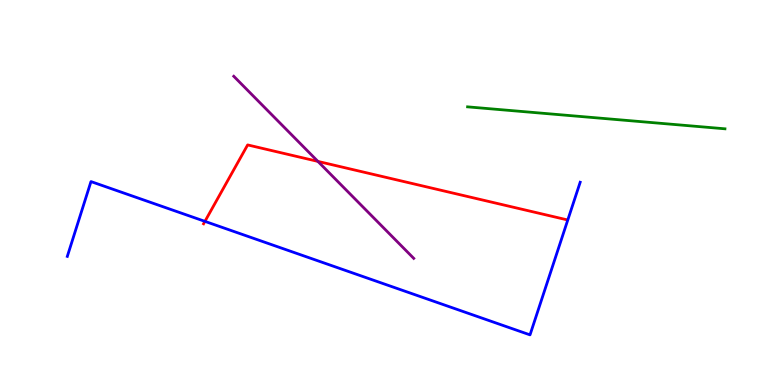[{'lines': ['blue', 'red'], 'intersections': [{'x': 2.64, 'y': 4.25}]}, {'lines': ['green', 'red'], 'intersections': []}, {'lines': ['purple', 'red'], 'intersections': [{'x': 4.1, 'y': 5.81}]}, {'lines': ['blue', 'green'], 'intersections': []}, {'lines': ['blue', 'purple'], 'intersections': []}, {'lines': ['green', 'purple'], 'intersections': []}]